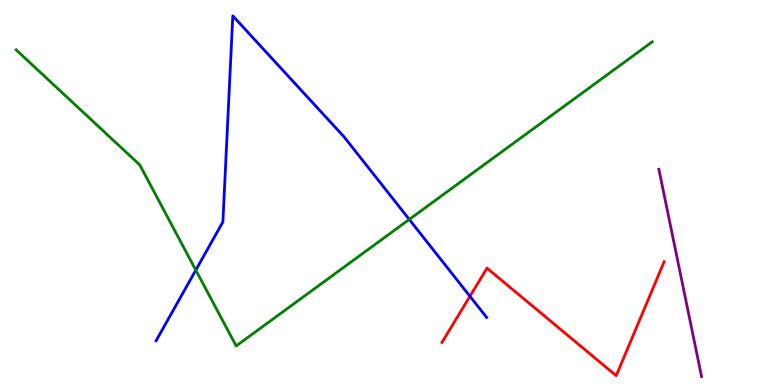[{'lines': ['blue', 'red'], 'intersections': [{'x': 6.06, 'y': 2.3}]}, {'lines': ['green', 'red'], 'intersections': []}, {'lines': ['purple', 'red'], 'intersections': []}, {'lines': ['blue', 'green'], 'intersections': [{'x': 2.53, 'y': 2.98}, {'x': 5.28, 'y': 4.3}]}, {'lines': ['blue', 'purple'], 'intersections': []}, {'lines': ['green', 'purple'], 'intersections': []}]